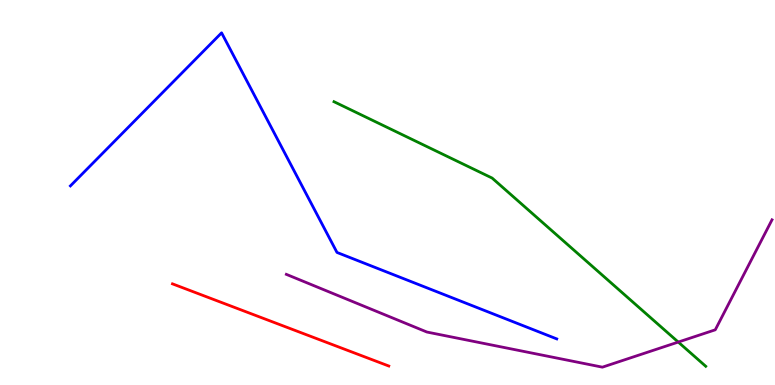[{'lines': ['blue', 'red'], 'intersections': []}, {'lines': ['green', 'red'], 'intersections': []}, {'lines': ['purple', 'red'], 'intersections': []}, {'lines': ['blue', 'green'], 'intersections': []}, {'lines': ['blue', 'purple'], 'intersections': []}, {'lines': ['green', 'purple'], 'intersections': [{'x': 8.75, 'y': 1.12}]}]